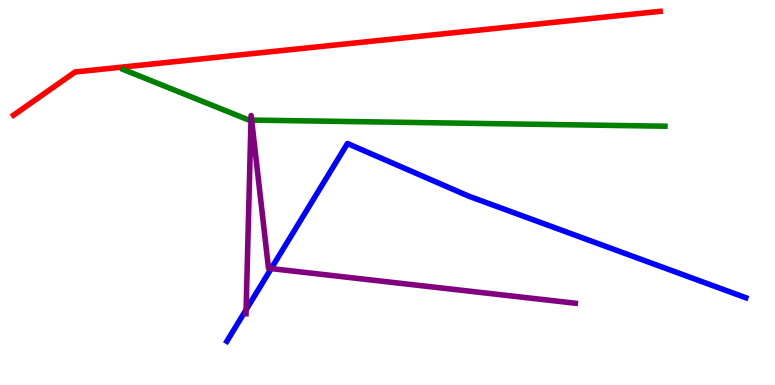[{'lines': ['blue', 'red'], 'intersections': []}, {'lines': ['green', 'red'], 'intersections': []}, {'lines': ['purple', 'red'], 'intersections': []}, {'lines': ['blue', 'green'], 'intersections': []}, {'lines': ['blue', 'purple'], 'intersections': [{'x': 3.18, 'y': 1.95}, {'x': 3.5, 'y': 3.02}]}, {'lines': ['green', 'purple'], 'intersections': [{'x': 3.24, 'y': 6.88}, {'x': 3.25, 'y': 6.88}]}]